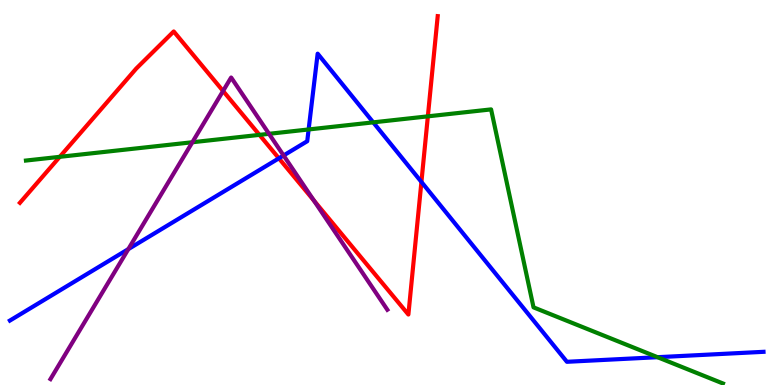[{'lines': ['blue', 'red'], 'intersections': [{'x': 3.6, 'y': 5.89}, {'x': 5.44, 'y': 5.27}]}, {'lines': ['green', 'red'], 'intersections': [{'x': 0.771, 'y': 5.93}, {'x': 3.35, 'y': 6.5}, {'x': 5.52, 'y': 6.98}]}, {'lines': ['purple', 'red'], 'intersections': [{'x': 2.88, 'y': 7.64}, {'x': 4.05, 'y': 4.79}]}, {'lines': ['blue', 'green'], 'intersections': [{'x': 3.98, 'y': 6.64}, {'x': 4.82, 'y': 6.82}, {'x': 8.48, 'y': 0.722}]}, {'lines': ['blue', 'purple'], 'intersections': [{'x': 1.66, 'y': 3.53}, {'x': 3.66, 'y': 5.96}]}, {'lines': ['green', 'purple'], 'intersections': [{'x': 2.48, 'y': 6.31}, {'x': 3.47, 'y': 6.52}]}]